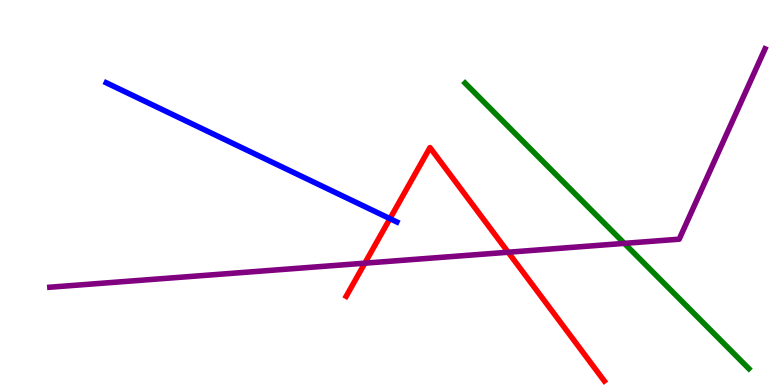[{'lines': ['blue', 'red'], 'intersections': [{'x': 5.03, 'y': 4.32}]}, {'lines': ['green', 'red'], 'intersections': []}, {'lines': ['purple', 'red'], 'intersections': [{'x': 4.71, 'y': 3.16}, {'x': 6.56, 'y': 3.45}]}, {'lines': ['blue', 'green'], 'intersections': []}, {'lines': ['blue', 'purple'], 'intersections': []}, {'lines': ['green', 'purple'], 'intersections': [{'x': 8.06, 'y': 3.68}]}]